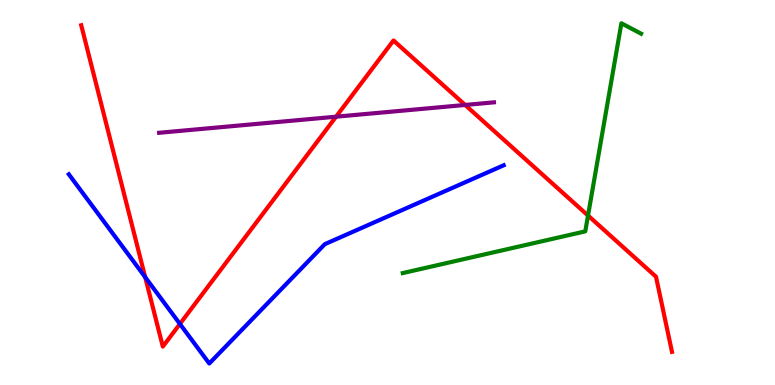[{'lines': ['blue', 'red'], 'intersections': [{'x': 1.87, 'y': 2.8}, {'x': 2.32, 'y': 1.59}]}, {'lines': ['green', 'red'], 'intersections': [{'x': 7.59, 'y': 4.4}]}, {'lines': ['purple', 'red'], 'intersections': [{'x': 4.34, 'y': 6.97}, {'x': 6.0, 'y': 7.27}]}, {'lines': ['blue', 'green'], 'intersections': []}, {'lines': ['blue', 'purple'], 'intersections': []}, {'lines': ['green', 'purple'], 'intersections': []}]